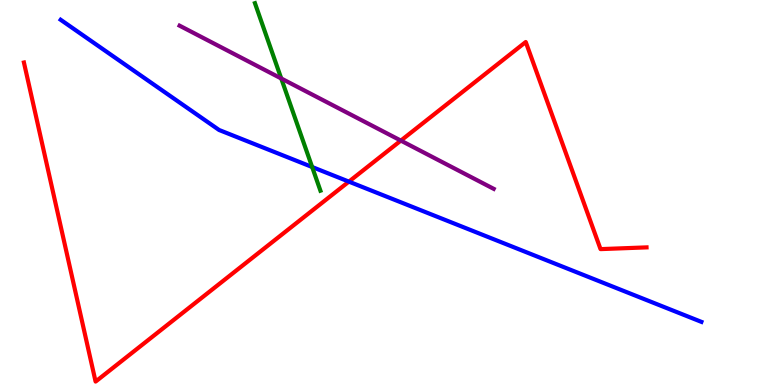[{'lines': ['blue', 'red'], 'intersections': [{'x': 4.5, 'y': 5.28}]}, {'lines': ['green', 'red'], 'intersections': []}, {'lines': ['purple', 'red'], 'intersections': [{'x': 5.17, 'y': 6.35}]}, {'lines': ['blue', 'green'], 'intersections': [{'x': 4.03, 'y': 5.66}]}, {'lines': ['blue', 'purple'], 'intersections': []}, {'lines': ['green', 'purple'], 'intersections': [{'x': 3.63, 'y': 7.96}]}]